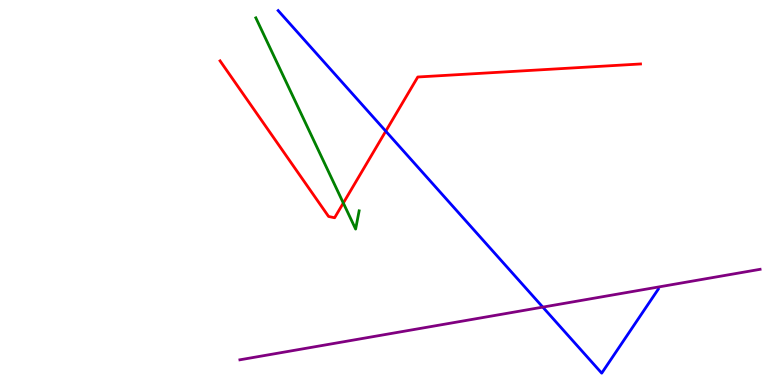[{'lines': ['blue', 'red'], 'intersections': [{'x': 4.98, 'y': 6.59}]}, {'lines': ['green', 'red'], 'intersections': [{'x': 4.43, 'y': 4.73}]}, {'lines': ['purple', 'red'], 'intersections': []}, {'lines': ['blue', 'green'], 'intersections': []}, {'lines': ['blue', 'purple'], 'intersections': [{'x': 7.0, 'y': 2.02}]}, {'lines': ['green', 'purple'], 'intersections': []}]